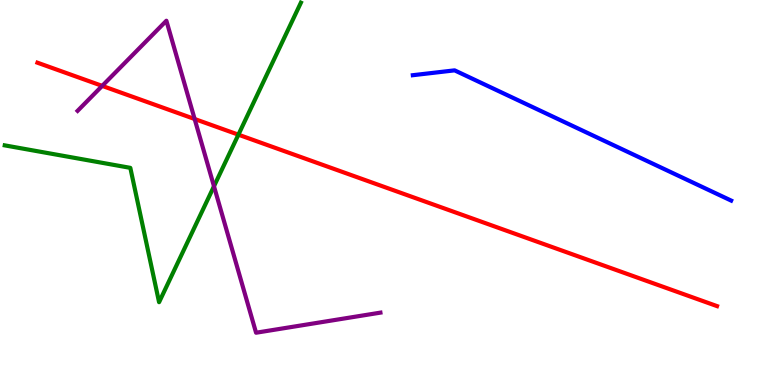[{'lines': ['blue', 'red'], 'intersections': []}, {'lines': ['green', 'red'], 'intersections': [{'x': 3.08, 'y': 6.5}]}, {'lines': ['purple', 'red'], 'intersections': [{'x': 1.32, 'y': 7.77}, {'x': 2.51, 'y': 6.91}]}, {'lines': ['blue', 'green'], 'intersections': []}, {'lines': ['blue', 'purple'], 'intersections': []}, {'lines': ['green', 'purple'], 'intersections': [{'x': 2.76, 'y': 5.16}]}]